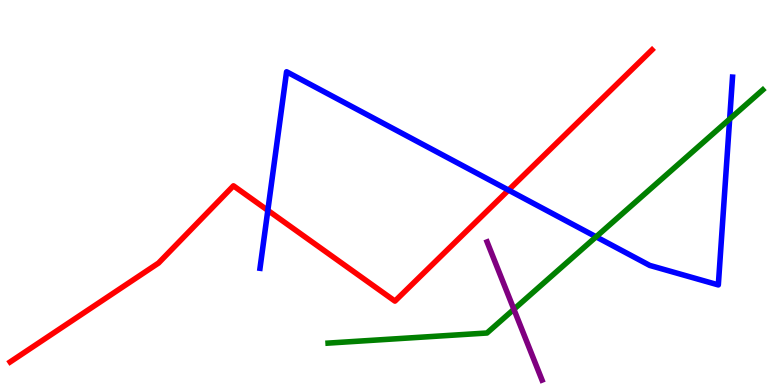[{'lines': ['blue', 'red'], 'intersections': [{'x': 3.46, 'y': 4.54}, {'x': 6.56, 'y': 5.06}]}, {'lines': ['green', 'red'], 'intersections': []}, {'lines': ['purple', 'red'], 'intersections': []}, {'lines': ['blue', 'green'], 'intersections': [{'x': 7.69, 'y': 3.85}, {'x': 9.41, 'y': 6.91}]}, {'lines': ['blue', 'purple'], 'intersections': []}, {'lines': ['green', 'purple'], 'intersections': [{'x': 6.63, 'y': 1.97}]}]